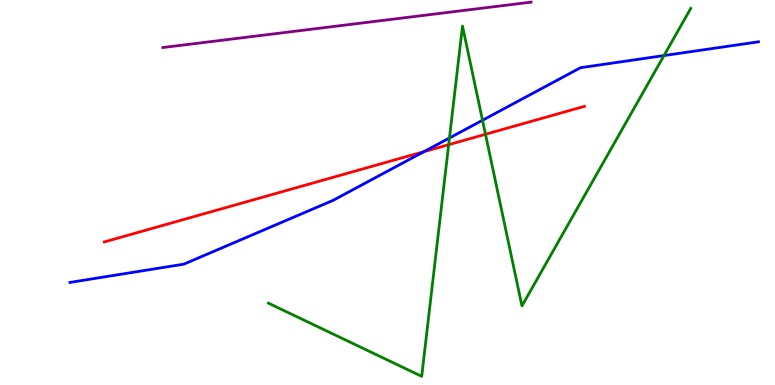[{'lines': ['blue', 'red'], 'intersections': [{'x': 5.47, 'y': 6.06}]}, {'lines': ['green', 'red'], 'intersections': [{'x': 5.79, 'y': 6.24}, {'x': 6.26, 'y': 6.51}]}, {'lines': ['purple', 'red'], 'intersections': []}, {'lines': ['blue', 'green'], 'intersections': [{'x': 5.8, 'y': 6.42}, {'x': 6.23, 'y': 6.88}, {'x': 8.57, 'y': 8.56}]}, {'lines': ['blue', 'purple'], 'intersections': []}, {'lines': ['green', 'purple'], 'intersections': []}]